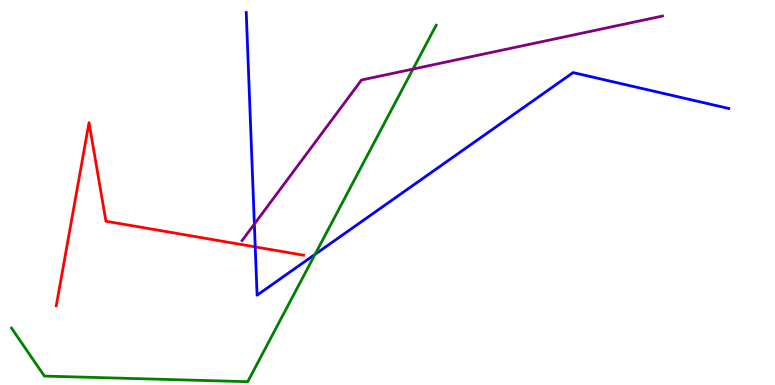[{'lines': ['blue', 'red'], 'intersections': [{'x': 3.29, 'y': 3.59}]}, {'lines': ['green', 'red'], 'intersections': []}, {'lines': ['purple', 'red'], 'intersections': []}, {'lines': ['blue', 'green'], 'intersections': [{'x': 4.07, 'y': 3.39}]}, {'lines': ['blue', 'purple'], 'intersections': [{'x': 3.28, 'y': 4.18}]}, {'lines': ['green', 'purple'], 'intersections': [{'x': 5.33, 'y': 8.21}]}]